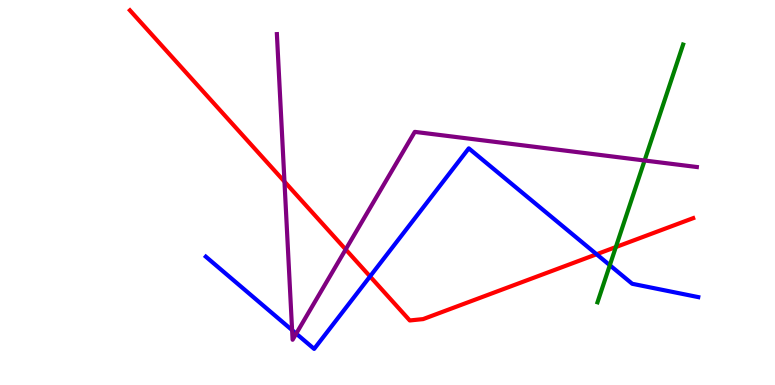[{'lines': ['blue', 'red'], 'intersections': [{'x': 4.77, 'y': 2.82}, {'x': 7.7, 'y': 3.4}]}, {'lines': ['green', 'red'], 'intersections': [{'x': 7.95, 'y': 3.58}]}, {'lines': ['purple', 'red'], 'intersections': [{'x': 3.67, 'y': 5.28}, {'x': 4.46, 'y': 3.52}]}, {'lines': ['blue', 'green'], 'intersections': [{'x': 7.87, 'y': 3.11}]}, {'lines': ['blue', 'purple'], 'intersections': [{'x': 3.77, 'y': 1.43}, {'x': 3.82, 'y': 1.33}]}, {'lines': ['green', 'purple'], 'intersections': [{'x': 8.32, 'y': 5.83}]}]